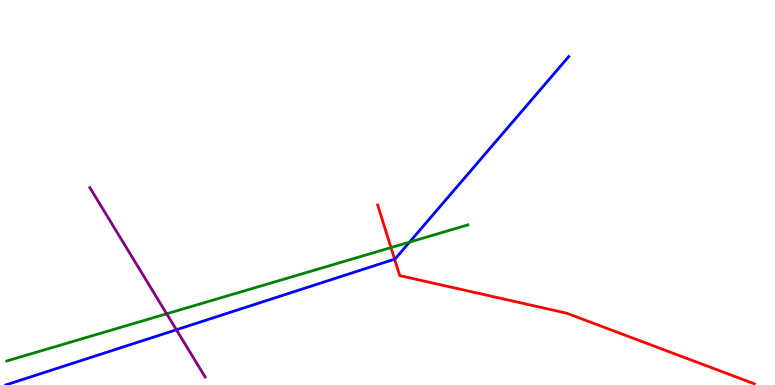[{'lines': ['blue', 'red'], 'intersections': [{'x': 5.09, 'y': 3.27}]}, {'lines': ['green', 'red'], 'intersections': [{'x': 5.04, 'y': 3.57}]}, {'lines': ['purple', 'red'], 'intersections': []}, {'lines': ['blue', 'green'], 'intersections': [{'x': 5.28, 'y': 3.71}]}, {'lines': ['blue', 'purple'], 'intersections': [{'x': 2.28, 'y': 1.43}]}, {'lines': ['green', 'purple'], 'intersections': [{'x': 2.15, 'y': 1.85}]}]